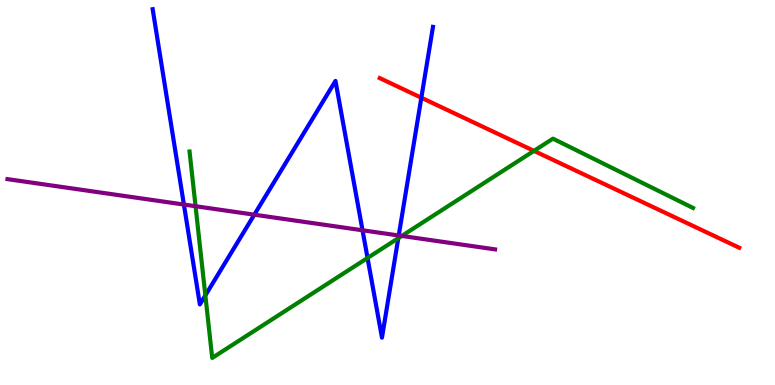[{'lines': ['blue', 'red'], 'intersections': [{'x': 5.44, 'y': 7.46}]}, {'lines': ['green', 'red'], 'intersections': [{'x': 6.89, 'y': 6.08}]}, {'lines': ['purple', 'red'], 'intersections': []}, {'lines': ['blue', 'green'], 'intersections': [{'x': 2.65, 'y': 2.33}, {'x': 4.74, 'y': 3.3}, {'x': 5.14, 'y': 3.81}]}, {'lines': ['blue', 'purple'], 'intersections': [{'x': 2.37, 'y': 4.69}, {'x': 3.28, 'y': 4.42}, {'x': 4.68, 'y': 4.02}, {'x': 5.14, 'y': 3.88}]}, {'lines': ['green', 'purple'], 'intersections': [{'x': 2.52, 'y': 4.64}, {'x': 5.18, 'y': 3.87}]}]